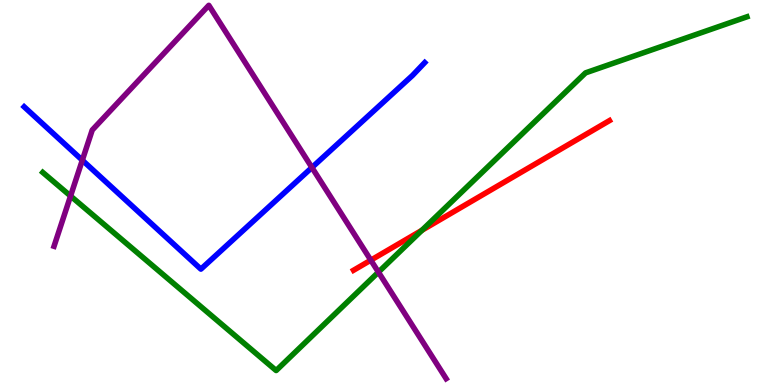[{'lines': ['blue', 'red'], 'intersections': []}, {'lines': ['green', 'red'], 'intersections': [{'x': 5.44, 'y': 4.02}]}, {'lines': ['purple', 'red'], 'intersections': [{'x': 4.78, 'y': 3.24}]}, {'lines': ['blue', 'green'], 'intersections': []}, {'lines': ['blue', 'purple'], 'intersections': [{'x': 1.06, 'y': 5.84}, {'x': 4.02, 'y': 5.65}]}, {'lines': ['green', 'purple'], 'intersections': [{'x': 0.91, 'y': 4.91}, {'x': 4.88, 'y': 2.93}]}]